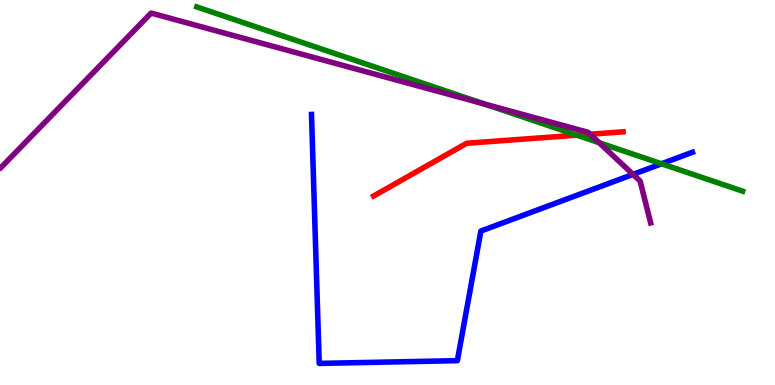[{'lines': ['blue', 'red'], 'intersections': []}, {'lines': ['green', 'red'], 'intersections': [{'x': 7.44, 'y': 6.49}]}, {'lines': ['purple', 'red'], 'intersections': [{'x': 7.61, 'y': 6.51}]}, {'lines': ['blue', 'green'], 'intersections': [{'x': 8.54, 'y': 5.75}]}, {'lines': ['blue', 'purple'], 'intersections': [{'x': 8.17, 'y': 5.47}]}, {'lines': ['green', 'purple'], 'intersections': [{'x': 6.26, 'y': 7.3}, {'x': 7.73, 'y': 6.29}]}]